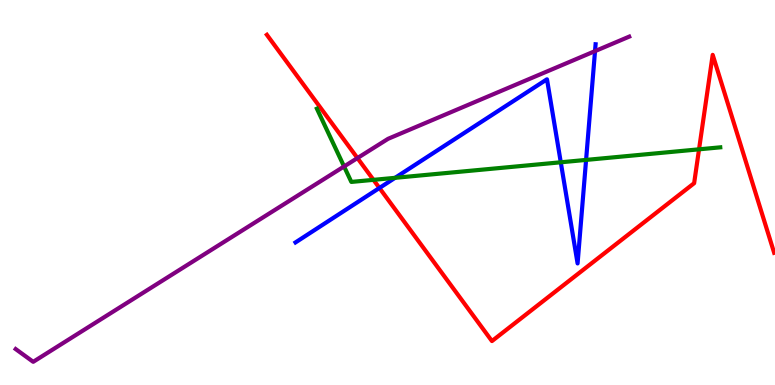[{'lines': ['blue', 'red'], 'intersections': [{'x': 4.9, 'y': 5.12}]}, {'lines': ['green', 'red'], 'intersections': [{'x': 4.82, 'y': 5.33}, {'x': 9.02, 'y': 6.12}]}, {'lines': ['purple', 'red'], 'intersections': [{'x': 4.61, 'y': 5.89}]}, {'lines': ['blue', 'green'], 'intersections': [{'x': 5.1, 'y': 5.38}, {'x': 7.24, 'y': 5.78}, {'x': 7.56, 'y': 5.85}]}, {'lines': ['blue', 'purple'], 'intersections': [{'x': 7.68, 'y': 8.67}]}, {'lines': ['green', 'purple'], 'intersections': [{'x': 4.44, 'y': 5.68}]}]